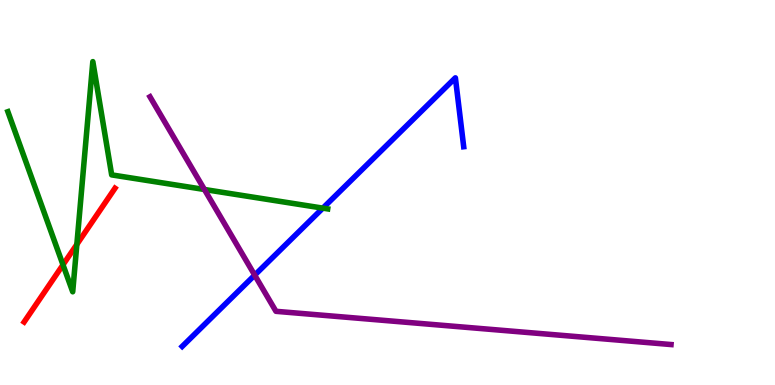[{'lines': ['blue', 'red'], 'intersections': []}, {'lines': ['green', 'red'], 'intersections': [{'x': 0.813, 'y': 3.12}, {'x': 0.992, 'y': 3.65}]}, {'lines': ['purple', 'red'], 'intersections': []}, {'lines': ['blue', 'green'], 'intersections': [{'x': 4.17, 'y': 4.59}]}, {'lines': ['blue', 'purple'], 'intersections': [{'x': 3.29, 'y': 2.85}]}, {'lines': ['green', 'purple'], 'intersections': [{'x': 2.64, 'y': 5.08}]}]